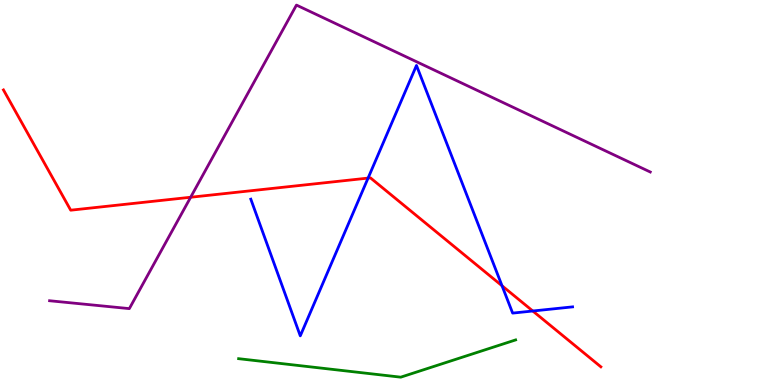[{'lines': ['blue', 'red'], 'intersections': [{'x': 4.75, 'y': 5.37}, {'x': 6.48, 'y': 2.58}, {'x': 6.87, 'y': 1.92}]}, {'lines': ['green', 'red'], 'intersections': []}, {'lines': ['purple', 'red'], 'intersections': [{'x': 2.46, 'y': 4.88}]}, {'lines': ['blue', 'green'], 'intersections': []}, {'lines': ['blue', 'purple'], 'intersections': []}, {'lines': ['green', 'purple'], 'intersections': []}]